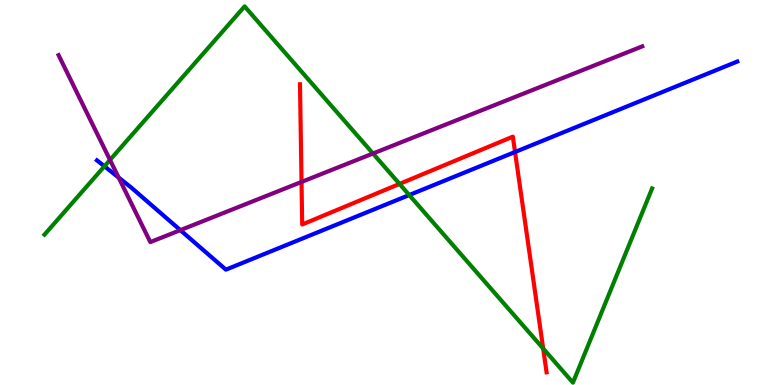[{'lines': ['blue', 'red'], 'intersections': [{'x': 6.65, 'y': 6.05}]}, {'lines': ['green', 'red'], 'intersections': [{'x': 5.16, 'y': 5.22}, {'x': 7.01, 'y': 0.948}]}, {'lines': ['purple', 'red'], 'intersections': [{'x': 3.89, 'y': 5.27}]}, {'lines': ['blue', 'green'], 'intersections': [{'x': 1.35, 'y': 5.68}, {'x': 5.28, 'y': 4.93}]}, {'lines': ['blue', 'purple'], 'intersections': [{'x': 1.53, 'y': 5.39}, {'x': 2.33, 'y': 4.02}]}, {'lines': ['green', 'purple'], 'intersections': [{'x': 1.42, 'y': 5.85}, {'x': 4.81, 'y': 6.01}]}]